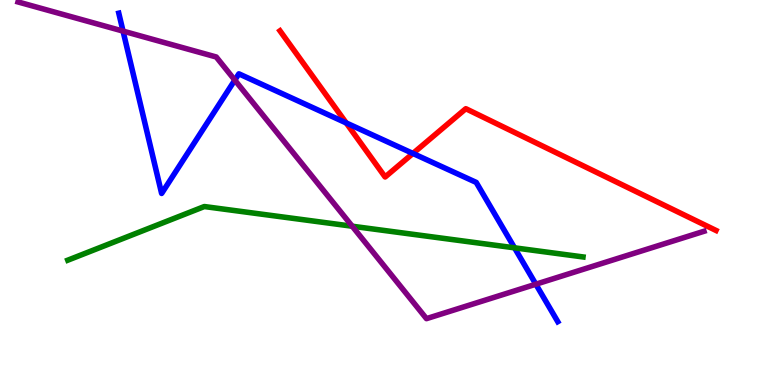[{'lines': ['blue', 'red'], 'intersections': [{'x': 4.47, 'y': 6.81}, {'x': 5.33, 'y': 6.01}]}, {'lines': ['green', 'red'], 'intersections': []}, {'lines': ['purple', 'red'], 'intersections': []}, {'lines': ['blue', 'green'], 'intersections': [{'x': 6.64, 'y': 3.56}]}, {'lines': ['blue', 'purple'], 'intersections': [{'x': 1.59, 'y': 9.19}, {'x': 3.03, 'y': 7.92}, {'x': 6.91, 'y': 2.62}]}, {'lines': ['green', 'purple'], 'intersections': [{'x': 4.54, 'y': 4.12}]}]